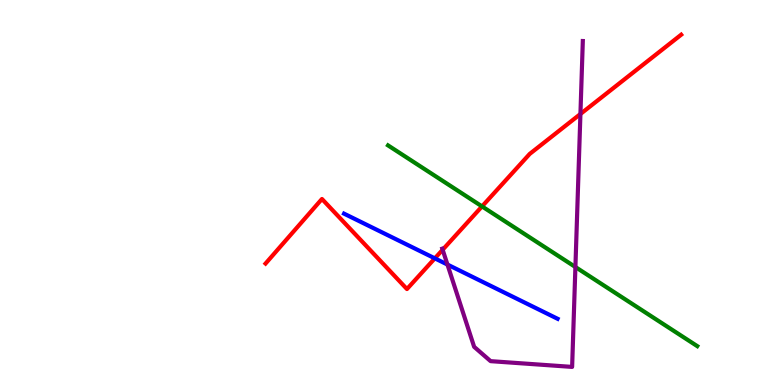[{'lines': ['blue', 'red'], 'intersections': [{'x': 5.61, 'y': 3.29}]}, {'lines': ['green', 'red'], 'intersections': [{'x': 6.22, 'y': 4.64}]}, {'lines': ['purple', 'red'], 'intersections': [{'x': 5.71, 'y': 3.51}, {'x': 7.49, 'y': 7.04}]}, {'lines': ['blue', 'green'], 'intersections': []}, {'lines': ['blue', 'purple'], 'intersections': [{'x': 5.77, 'y': 3.13}]}, {'lines': ['green', 'purple'], 'intersections': [{'x': 7.42, 'y': 3.06}]}]